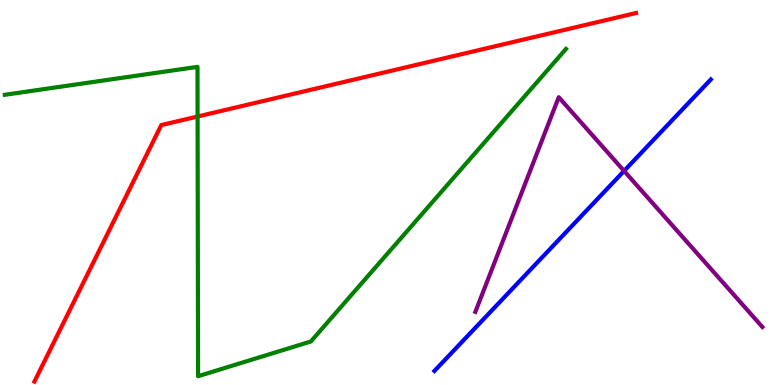[{'lines': ['blue', 'red'], 'intersections': []}, {'lines': ['green', 'red'], 'intersections': [{'x': 2.55, 'y': 6.97}]}, {'lines': ['purple', 'red'], 'intersections': []}, {'lines': ['blue', 'green'], 'intersections': []}, {'lines': ['blue', 'purple'], 'intersections': [{'x': 8.05, 'y': 5.56}]}, {'lines': ['green', 'purple'], 'intersections': []}]